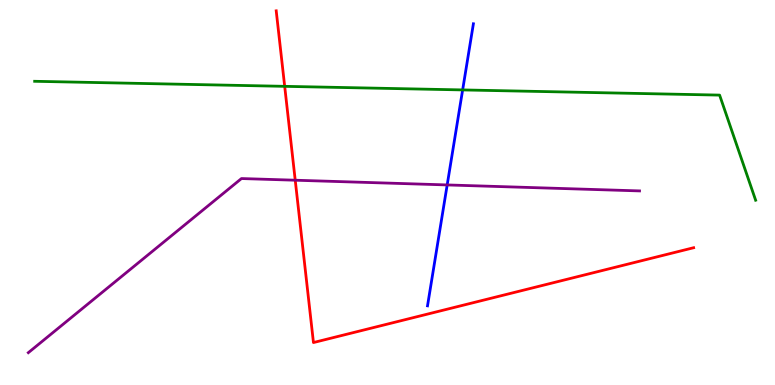[{'lines': ['blue', 'red'], 'intersections': []}, {'lines': ['green', 'red'], 'intersections': [{'x': 3.67, 'y': 7.76}]}, {'lines': ['purple', 'red'], 'intersections': [{'x': 3.81, 'y': 5.32}]}, {'lines': ['blue', 'green'], 'intersections': [{'x': 5.97, 'y': 7.66}]}, {'lines': ['blue', 'purple'], 'intersections': [{'x': 5.77, 'y': 5.2}]}, {'lines': ['green', 'purple'], 'intersections': []}]